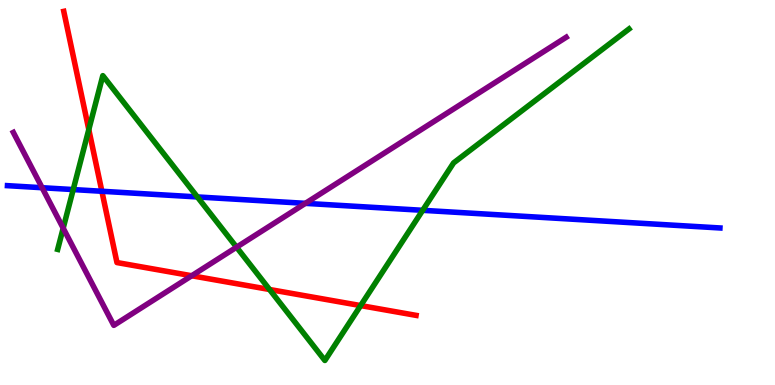[{'lines': ['blue', 'red'], 'intersections': [{'x': 1.31, 'y': 5.03}]}, {'lines': ['green', 'red'], 'intersections': [{'x': 1.15, 'y': 6.63}, {'x': 3.48, 'y': 2.48}, {'x': 4.65, 'y': 2.06}]}, {'lines': ['purple', 'red'], 'intersections': [{'x': 2.47, 'y': 2.84}]}, {'lines': ['blue', 'green'], 'intersections': [{'x': 0.945, 'y': 5.08}, {'x': 2.55, 'y': 4.88}, {'x': 5.45, 'y': 4.54}]}, {'lines': ['blue', 'purple'], 'intersections': [{'x': 0.544, 'y': 5.12}, {'x': 3.94, 'y': 4.72}]}, {'lines': ['green', 'purple'], 'intersections': [{'x': 0.815, 'y': 4.07}, {'x': 3.05, 'y': 3.58}]}]